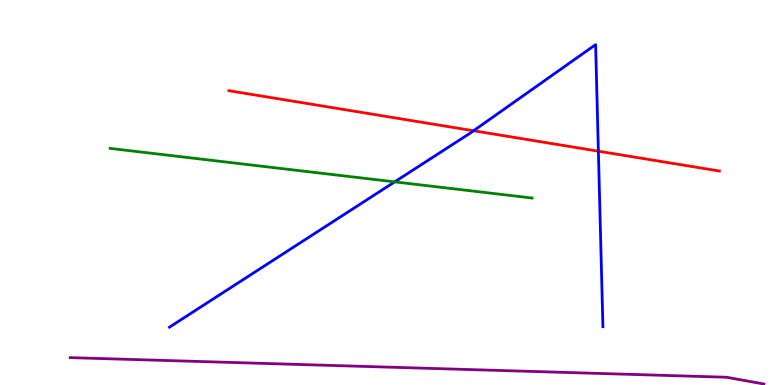[{'lines': ['blue', 'red'], 'intersections': [{'x': 6.11, 'y': 6.6}, {'x': 7.72, 'y': 6.07}]}, {'lines': ['green', 'red'], 'intersections': []}, {'lines': ['purple', 'red'], 'intersections': []}, {'lines': ['blue', 'green'], 'intersections': [{'x': 5.09, 'y': 5.28}]}, {'lines': ['blue', 'purple'], 'intersections': []}, {'lines': ['green', 'purple'], 'intersections': []}]